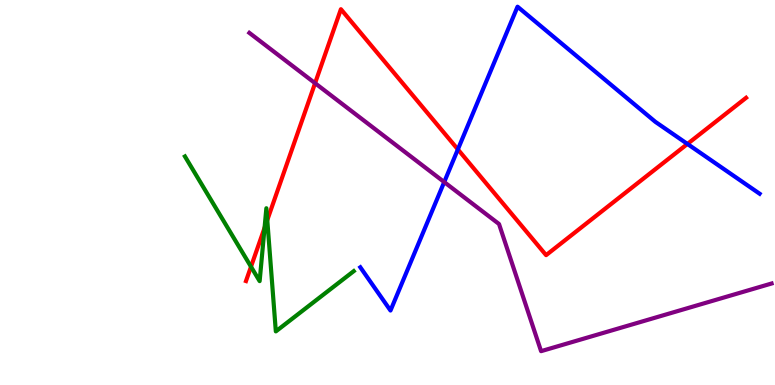[{'lines': ['blue', 'red'], 'intersections': [{'x': 5.91, 'y': 6.12}, {'x': 8.87, 'y': 6.26}]}, {'lines': ['green', 'red'], 'intersections': [{'x': 3.24, 'y': 3.07}, {'x': 3.41, 'y': 4.08}, {'x': 3.45, 'y': 4.28}]}, {'lines': ['purple', 'red'], 'intersections': [{'x': 4.07, 'y': 7.84}]}, {'lines': ['blue', 'green'], 'intersections': []}, {'lines': ['blue', 'purple'], 'intersections': [{'x': 5.73, 'y': 5.27}]}, {'lines': ['green', 'purple'], 'intersections': []}]